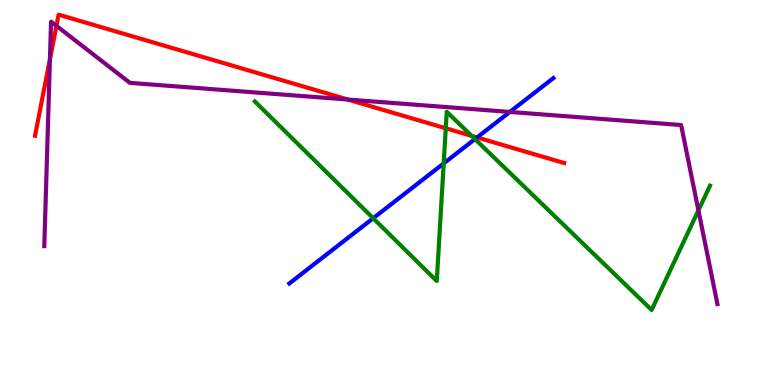[{'lines': ['blue', 'red'], 'intersections': [{'x': 6.16, 'y': 6.43}]}, {'lines': ['green', 'red'], 'intersections': [{'x': 5.75, 'y': 6.67}, {'x': 6.09, 'y': 6.47}]}, {'lines': ['purple', 'red'], 'intersections': [{'x': 0.644, 'y': 8.46}, {'x': 0.728, 'y': 9.33}, {'x': 4.49, 'y': 7.41}]}, {'lines': ['blue', 'green'], 'intersections': [{'x': 4.82, 'y': 4.33}, {'x': 5.73, 'y': 5.76}, {'x': 6.13, 'y': 6.39}]}, {'lines': ['blue', 'purple'], 'intersections': [{'x': 6.58, 'y': 7.09}]}, {'lines': ['green', 'purple'], 'intersections': [{'x': 9.01, 'y': 4.54}]}]